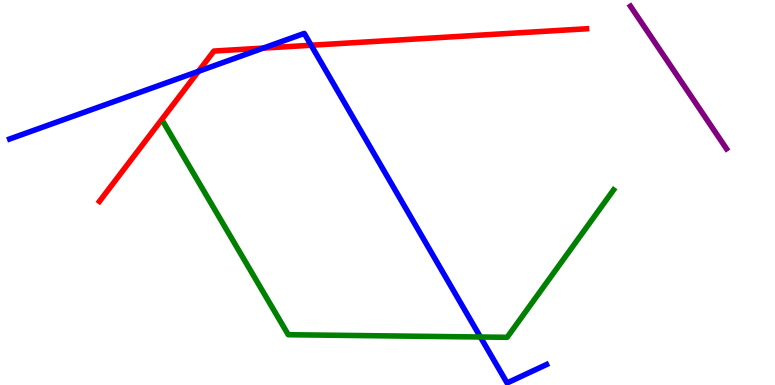[{'lines': ['blue', 'red'], 'intersections': [{'x': 2.56, 'y': 8.15}, {'x': 3.4, 'y': 8.75}, {'x': 4.01, 'y': 8.82}]}, {'lines': ['green', 'red'], 'intersections': []}, {'lines': ['purple', 'red'], 'intersections': []}, {'lines': ['blue', 'green'], 'intersections': [{'x': 6.2, 'y': 1.25}]}, {'lines': ['blue', 'purple'], 'intersections': []}, {'lines': ['green', 'purple'], 'intersections': []}]